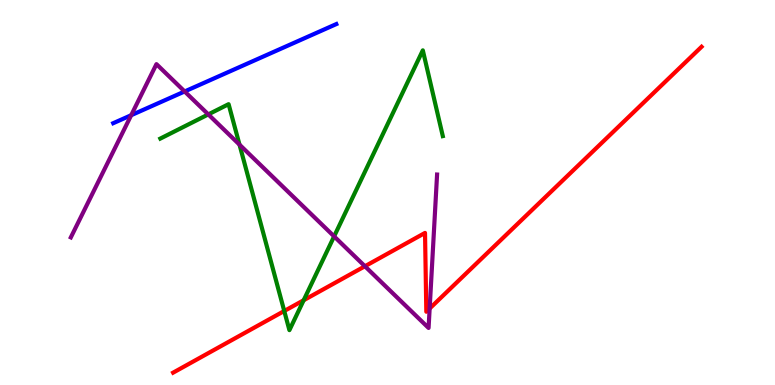[{'lines': ['blue', 'red'], 'intersections': []}, {'lines': ['green', 'red'], 'intersections': [{'x': 3.67, 'y': 1.92}, {'x': 3.92, 'y': 2.2}]}, {'lines': ['purple', 'red'], 'intersections': [{'x': 4.71, 'y': 3.08}, {'x': 5.54, 'y': 1.99}]}, {'lines': ['blue', 'green'], 'intersections': []}, {'lines': ['blue', 'purple'], 'intersections': [{'x': 1.69, 'y': 7.01}, {'x': 2.38, 'y': 7.62}]}, {'lines': ['green', 'purple'], 'intersections': [{'x': 2.69, 'y': 7.03}, {'x': 3.09, 'y': 6.24}, {'x': 4.31, 'y': 3.86}]}]